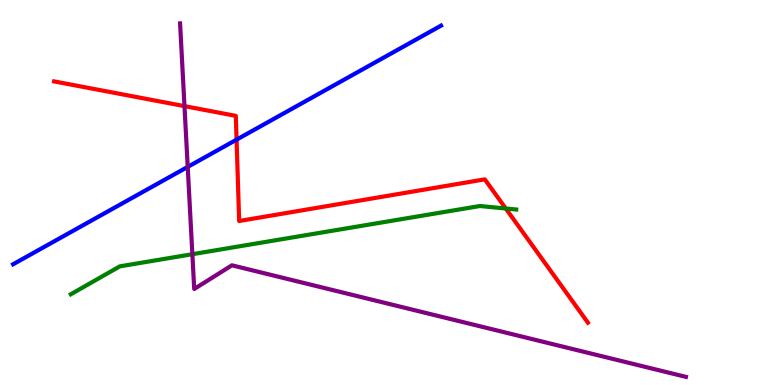[{'lines': ['blue', 'red'], 'intersections': [{'x': 3.05, 'y': 6.37}]}, {'lines': ['green', 'red'], 'intersections': [{'x': 6.53, 'y': 4.58}]}, {'lines': ['purple', 'red'], 'intersections': [{'x': 2.38, 'y': 7.24}]}, {'lines': ['blue', 'green'], 'intersections': []}, {'lines': ['blue', 'purple'], 'intersections': [{'x': 2.42, 'y': 5.67}]}, {'lines': ['green', 'purple'], 'intersections': [{'x': 2.48, 'y': 3.4}]}]